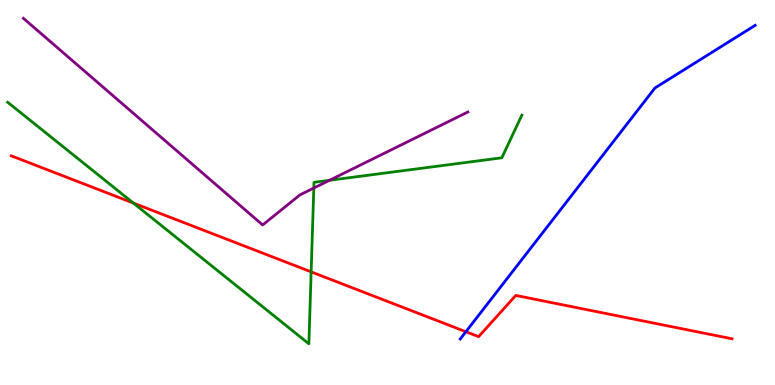[{'lines': ['blue', 'red'], 'intersections': [{'x': 6.01, 'y': 1.38}]}, {'lines': ['green', 'red'], 'intersections': [{'x': 1.72, 'y': 4.73}, {'x': 4.01, 'y': 2.94}]}, {'lines': ['purple', 'red'], 'intersections': []}, {'lines': ['blue', 'green'], 'intersections': []}, {'lines': ['blue', 'purple'], 'intersections': []}, {'lines': ['green', 'purple'], 'intersections': [{'x': 4.05, 'y': 5.12}, {'x': 4.25, 'y': 5.32}]}]